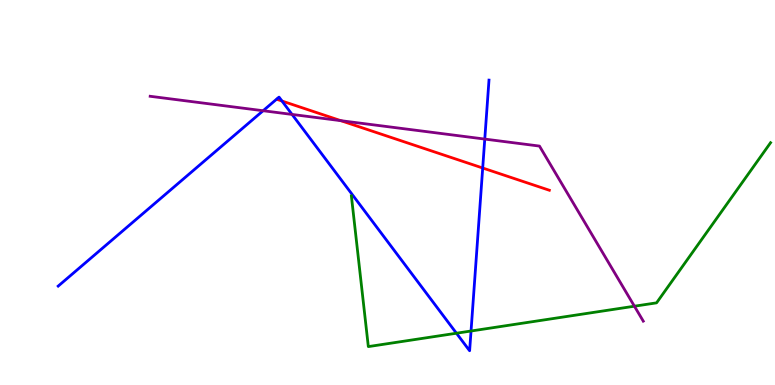[{'lines': ['blue', 'red'], 'intersections': [{'x': 3.64, 'y': 7.38}, {'x': 6.23, 'y': 5.64}]}, {'lines': ['green', 'red'], 'intersections': []}, {'lines': ['purple', 'red'], 'intersections': [{'x': 4.4, 'y': 6.87}]}, {'lines': ['blue', 'green'], 'intersections': [{'x': 5.89, 'y': 1.34}, {'x': 6.08, 'y': 1.4}]}, {'lines': ['blue', 'purple'], 'intersections': [{'x': 3.39, 'y': 7.12}, {'x': 3.77, 'y': 7.03}, {'x': 6.26, 'y': 6.39}]}, {'lines': ['green', 'purple'], 'intersections': [{'x': 8.19, 'y': 2.05}]}]